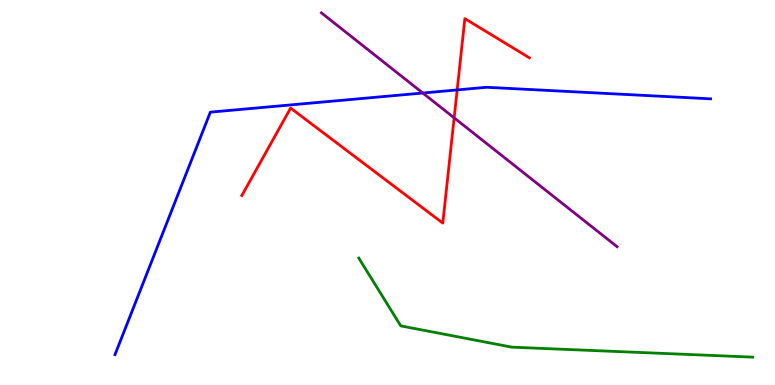[{'lines': ['blue', 'red'], 'intersections': [{'x': 5.9, 'y': 7.66}]}, {'lines': ['green', 'red'], 'intersections': []}, {'lines': ['purple', 'red'], 'intersections': [{'x': 5.86, 'y': 6.94}]}, {'lines': ['blue', 'green'], 'intersections': []}, {'lines': ['blue', 'purple'], 'intersections': [{'x': 5.46, 'y': 7.58}]}, {'lines': ['green', 'purple'], 'intersections': []}]